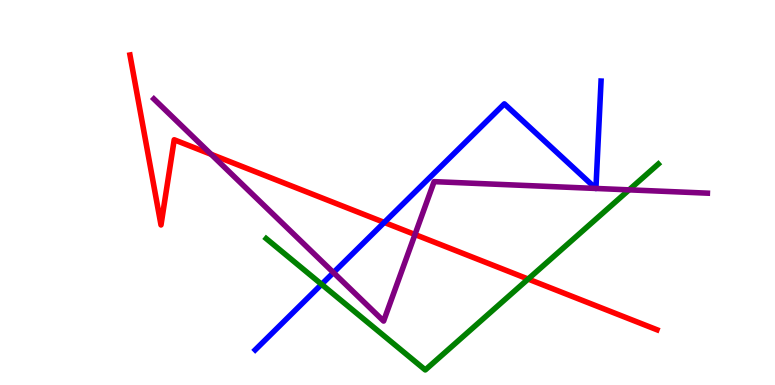[{'lines': ['blue', 'red'], 'intersections': [{'x': 4.96, 'y': 4.22}]}, {'lines': ['green', 'red'], 'intersections': [{'x': 6.81, 'y': 2.75}]}, {'lines': ['purple', 'red'], 'intersections': [{'x': 2.72, 'y': 5.99}, {'x': 5.35, 'y': 3.91}]}, {'lines': ['blue', 'green'], 'intersections': [{'x': 4.15, 'y': 2.62}]}, {'lines': ['blue', 'purple'], 'intersections': [{'x': 4.3, 'y': 2.92}, {'x': 7.69, 'y': 5.11}, {'x': 7.69, 'y': 5.11}]}, {'lines': ['green', 'purple'], 'intersections': [{'x': 8.12, 'y': 5.07}]}]